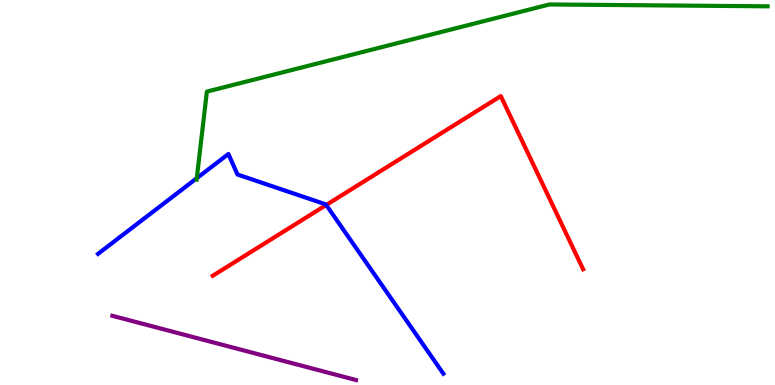[{'lines': ['blue', 'red'], 'intersections': [{'x': 4.21, 'y': 4.68}]}, {'lines': ['green', 'red'], 'intersections': []}, {'lines': ['purple', 'red'], 'intersections': []}, {'lines': ['blue', 'green'], 'intersections': [{'x': 2.54, 'y': 5.37}]}, {'lines': ['blue', 'purple'], 'intersections': []}, {'lines': ['green', 'purple'], 'intersections': []}]